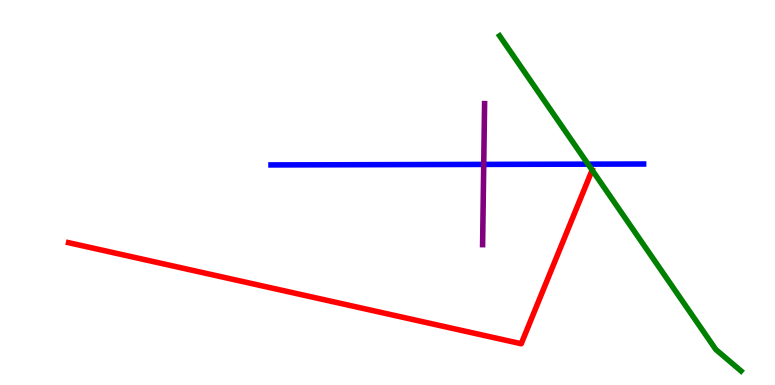[{'lines': ['blue', 'red'], 'intersections': []}, {'lines': ['green', 'red'], 'intersections': [{'x': 7.64, 'y': 5.58}]}, {'lines': ['purple', 'red'], 'intersections': []}, {'lines': ['blue', 'green'], 'intersections': [{'x': 7.59, 'y': 5.74}]}, {'lines': ['blue', 'purple'], 'intersections': [{'x': 6.24, 'y': 5.73}]}, {'lines': ['green', 'purple'], 'intersections': []}]